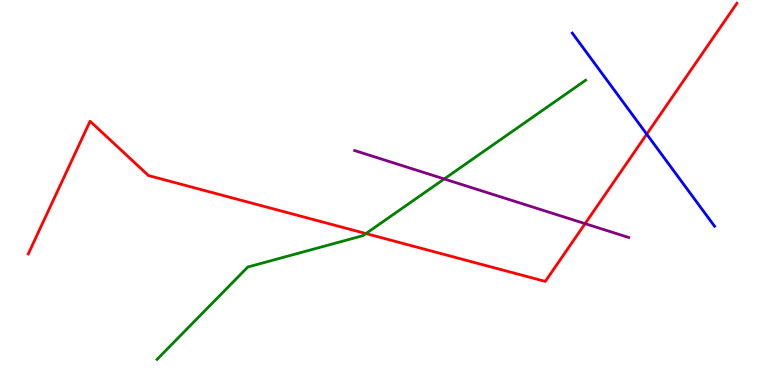[{'lines': ['blue', 'red'], 'intersections': [{'x': 8.34, 'y': 6.52}]}, {'lines': ['green', 'red'], 'intersections': [{'x': 4.72, 'y': 3.93}]}, {'lines': ['purple', 'red'], 'intersections': [{'x': 7.55, 'y': 4.19}]}, {'lines': ['blue', 'green'], 'intersections': []}, {'lines': ['blue', 'purple'], 'intersections': []}, {'lines': ['green', 'purple'], 'intersections': [{'x': 5.73, 'y': 5.35}]}]